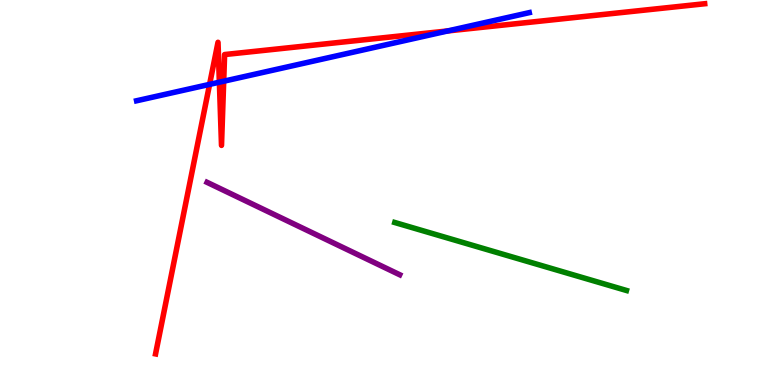[{'lines': ['blue', 'red'], 'intersections': [{'x': 2.7, 'y': 7.81}, {'x': 2.83, 'y': 7.87}, {'x': 2.89, 'y': 7.89}, {'x': 5.78, 'y': 9.2}]}, {'lines': ['green', 'red'], 'intersections': []}, {'lines': ['purple', 'red'], 'intersections': []}, {'lines': ['blue', 'green'], 'intersections': []}, {'lines': ['blue', 'purple'], 'intersections': []}, {'lines': ['green', 'purple'], 'intersections': []}]